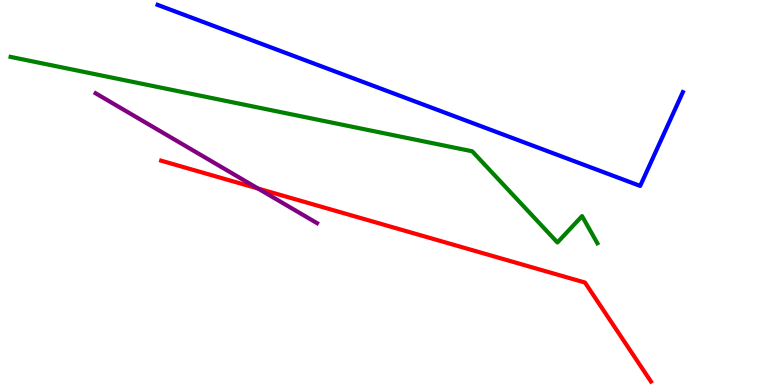[{'lines': ['blue', 'red'], 'intersections': []}, {'lines': ['green', 'red'], 'intersections': []}, {'lines': ['purple', 'red'], 'intersections': [{'x': 3.33, 'y': 5.1}]}, {'lines': ['blue', 'green'], 'intersections': []}, {'lines': ['blue', 'purple'], 'intersections': []}, {'lines': ['green', 'purple'], 'intersections': []}]